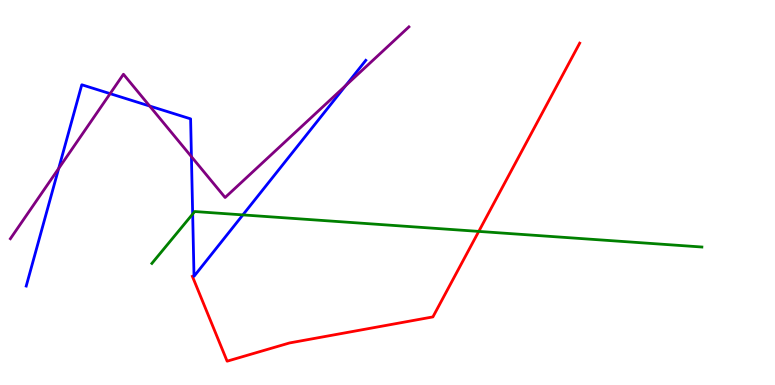[{'lines': ['blue', 'red'], 'intersections': []}, {'lines': ['green', 'red'], 'intersections': [{'x': 6.18, 'y': 3.99}]}, {'lines': ['purple', 'red'], 'intersections': []}, {'lines': ['blue', 'green'], 'intersections': [{'x': 2.49, 'y': 4.44}, {'x': 3.13, 'y': 4.42}]}, {'lines': ['blue', 'purple'], 'intersections': [{'x': 0.757, 'y': 5.62}, {'x': 1.42, 'y': 7.57}, {'x': 1.93, 'y': 7.25}, {'x': 2.47, 'y': 5.93}, {'x': 4.46, 'y': 7.78}]}, {'lines': ['green', 'purple'], 'intersections': []}]